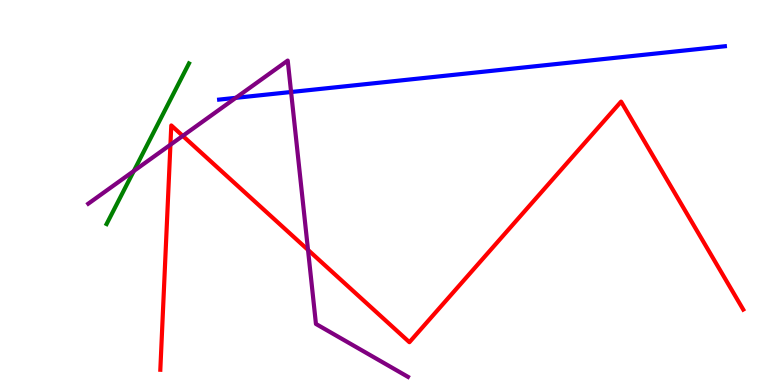[{'lines': ['blue', 'red'], 'intersections': []}, {'lines': ['green', 'red'], 'intersections': []}, {'lines': ['purple', 'red'], 'intersections': [{'x': 2.2, 'y': 6.24}, {'x': 2.36, 'y': 6.47}, {'x': 3.97, 'y': 3.51}]}, {'lines': ['blue', 'green'], 'intersections': []}, {'lines': ['blue', 'purple'], 'intersections': [{'x': 3.04, 'y': 7.46}, {'x': 3.76, 'y': 7.61}]}, {'lines': ['green', 'purple'], 'intersections': [{'x': 1.73, 'y': 5.56}]}]